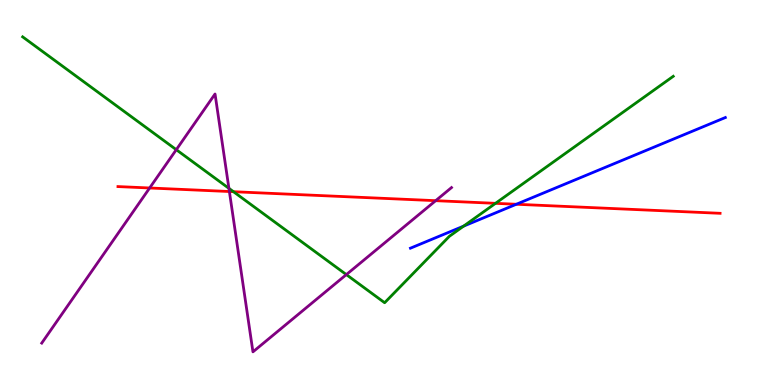[{'lines': ['blue', 'red'], 'intersections': [{'x': 6.66, 'y': 4.69}]}, {'lines': ['green', 'red'], 'intersections': [{'x': 3.01, 'y': 5.02}, {'x': 6.39, 'y': 4.72}]}, {'lines': ['purple', 'red'], 'intersections': [{'x': 1.93, 'y': 5.12}, {'x': 2.96, 'y': 5.03}, {'x': 5.62, 'y': 4.79}]}, {'lines': ['blue', 'green'], 'intersections': [{'x': 5.98, 'y': 4.13}]}, {'lines': ['blue', 'purple'], 'intersections': []}, {'lines': ['green', 'purple'], 'intersections': [{'x': 2.27, 'y': 6.11}, {'x': 2.95, 'y': 5.11}, {'x': 4.47, 'y': 2.87}]}]